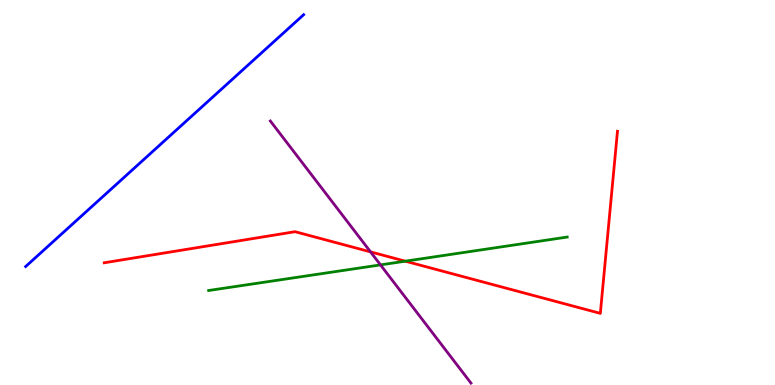[{'lines': ['blue', 'red'], 'intersections': []}, {'lines': ['green', 'red'], 'intersections': [{'x': 5.23, 'y': 3.22}]}, {'lines': ['purple', 'red'], 'intersections': [{'x': 4.78, 'y': 3.46}]}, {'lines': ['blue', 'green'], 'intersections': []}, {'lines': ['blue', 'purple'], 'intersections': []}, {'lines': ['green', 'purple'], 'intersections': [{'x': 4.91, 'y': 3.12}]}]